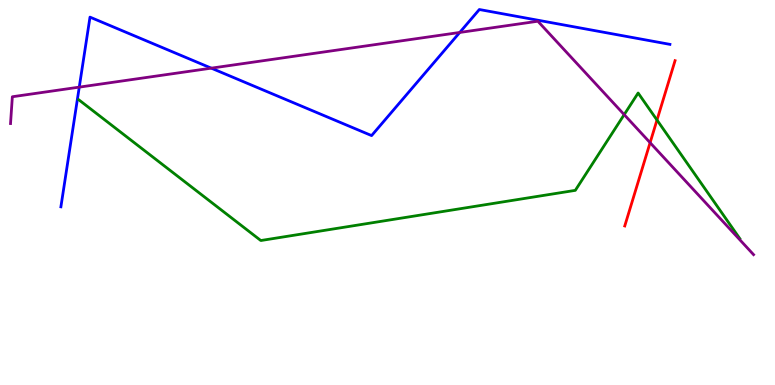[{'lines': ['blue', 'red'], 'intersections': []}, {'lines': ['green', 'red'], 'intersections': [{'x': 8.48, 'y': 6.88}]}, {'lines': ['purple', 'red'], 'intersections': [{'x': 8.39, 'y': 6.29}]}, {'lines': ['blue', 'green'], 'intersections': []}, {'lines': ['blue', 'purple'], 'intersections': [{'x': 1.02, 'y': 7.74}, {'x': 2.73, 'y': 8.23}, {'x': 5.93, 'y': 9.16}]}, {'lines': ['green', 'purple'], 'intersections': [{'x': 8.05, 'y': 7.02}]}]